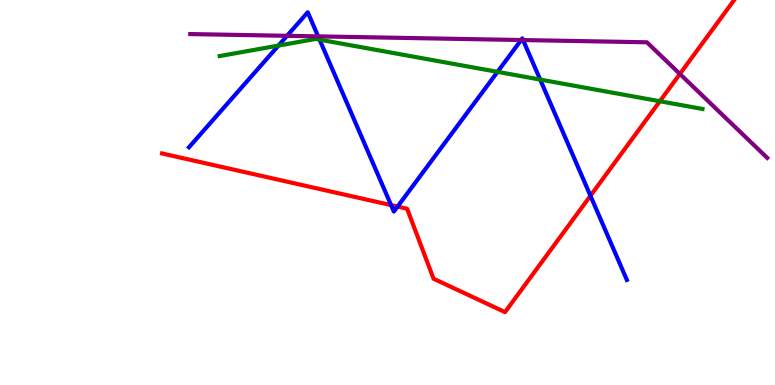[{'lines': ['blue', 'red'], 'intersections': [{'x': 5.05, 'y': 4.67}, {'x': 5.13, 'y': 4.63}, {'x': 7.62, 'y': 4.92}]}, {'lines': ['green', 'red'], 'intersections': [{'x': 8.51, 'y': 7.37}]}, {'lines': ['purple', 'red'], 'intersections': [{'x': 8.77, 'y': 8.08}]}, {'lines': ['blue', 'green'], 'intersections': [{'x': 3.59, 'y': 8.82}, {'x': 4.12, 'y': 8.97}, {'x': 6.42, 'y': 8.13}, {'x': 6.97, 'y': 7.93}]}, {'lines': ['blue', 'purple'], 'intersections': [{'x': 3.7, 'y': 9.07}, {'x': 4.11, 'y': 9.06}, {'x': 6.72, 'y': 8.96}, {'x': 6.75, 'y': 8.96}]}, {'lines': ['green', 'purple'], 'intersections': []}]